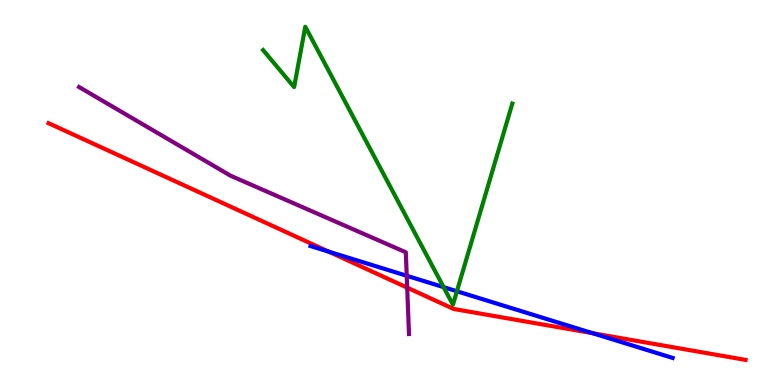[{'lines': ['blue', 'red'], 'intersections': [{'x': 4.24, 'y': 3.46}, {'x': 7.65, 'y': 1.35}]}, {'lines': ['green', 'red'], 'intersections': []}, {'lines': ['purple', 'red'], 'intersections': [{'x': 5.25, 'y': 2.53}]}, {'lines': ['blue', 'green'], 'intersections': [{'x': 5.72, 'y': 2.54}, {'x': 5.9, 'y': 2.43}]}, {'lines': ['blue', 'purple'], 'intersections': [{'x': 5.25, 'y': 2.84}]}, {'lines': ['green', 'purple'], 'intersections': []}]